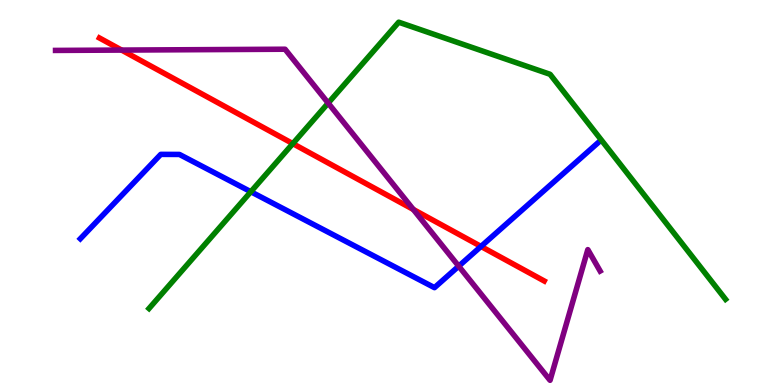[{'lines': ['blue', 'red'], 'intersections': [{'x': 6.21, 'y': 3.6}]}, {'lines': ['green', 'red'], 'intersections': [{'x': 3.78, 'y': 6.27}]}, {'lines': ['purple', 'red'], 'intersections': [{'x': 1.57, 'y': 8.7}, {'x': 5.33, 'y': 4.56}]}, {'lines': ['blue', 'green'], 'intersections': [{'x': 3.24, 'y': 5.02}]}, {'lines': ['blue', 'purple'], 'intersections': [{'x': 5.92, 'y': 3.09}]}, {'lines': ['green', 'purple'], 'intersections': [{'x': 4.23, 'y': 7.32}]}]